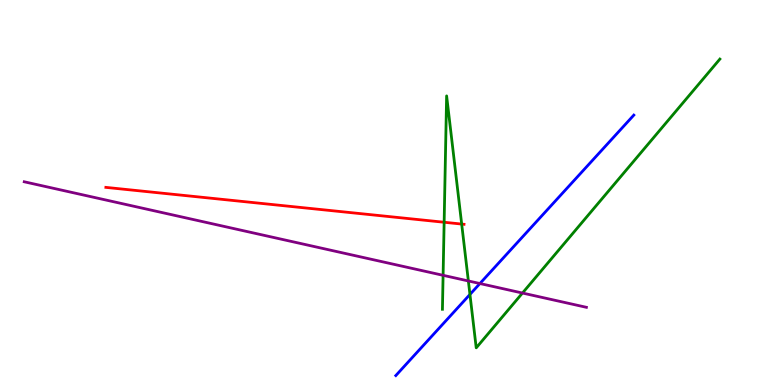[{'lines': ['blue', 'red'], 'intersections': []}, {'lines': ['green', 'red'], 'intersections': [{'x': 5.73, 'y': 4.23}, {'x': 5.96, 'y': 4.18}]}, {'lines': ['purple', 'red'], 'intersections': []}, {'lines': ['blue', 'green'], 'intersections': [{'x': 6.06, 'y': 2.35}]}, {'lines': ['blue', 'purple'], 'intersections': [{'x': 6.19, 'y': 2.64}]}, {'lines': ['green', 'purple'], 'intersections': [{'x': 5.72, 'y': 2.85}, {'x': 6.04, 'y': 2.7}, {'x': 6.74, 'y': 2.39}]}]